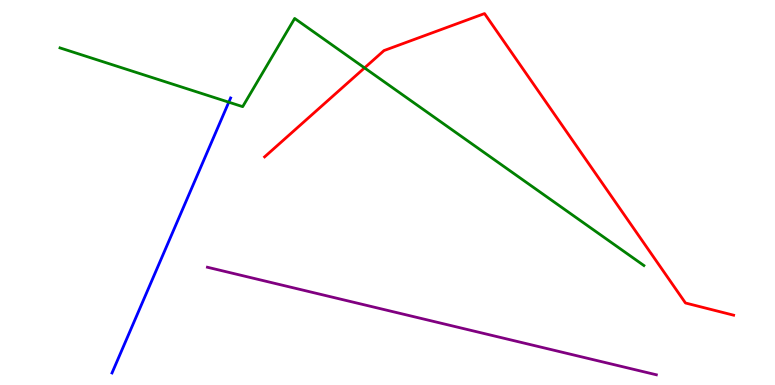[{'lines': ['blue', 'red'], 'intersections': []}, {'lines': ['green', 'red'], 'intersections': [{'x': 4.7, 'y': 8.24}]}, {'lines': ['purple', 'red'], 'intersections': []}, {'lines': ['blue', 'green'], 'intersections': [{'x': 2.95, 'y': 7.35}]}, {'lines': ['blue', 'purple'], 'intersections': []}, {'lines': ['green', 'purple'], 'intersections': []}]